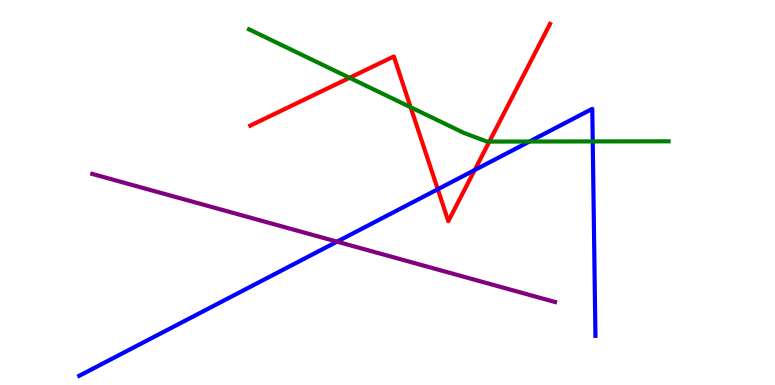[{'lines': ['blue', 'red'], 'intersections': [{'x': 5.65, 'y': 5.08}, {'x': 6.13, 'y': 5.58}]}, {'lines': ['green', 'red'], 'intersections': [{'x': 4.51, 'y': 7.98}, {'x': 5.3, 'y': 7.22}, {'x': 6.31, 'y': 6.32}]}, {'lines': ['purple', 'red'], 'intersections': []}, {'lines': ['blue', 'green'], 'intersections': [{'x': 6.83, 'y': 6.32}, {'x': 7.65, 'y': 6.33}]}, {'lines': ['blue', 'purple'], 'intersections': [{'x': 4.35, 'y': 3.72}]}, {'lines': ['green', 'purple'], 'intersections': []}]